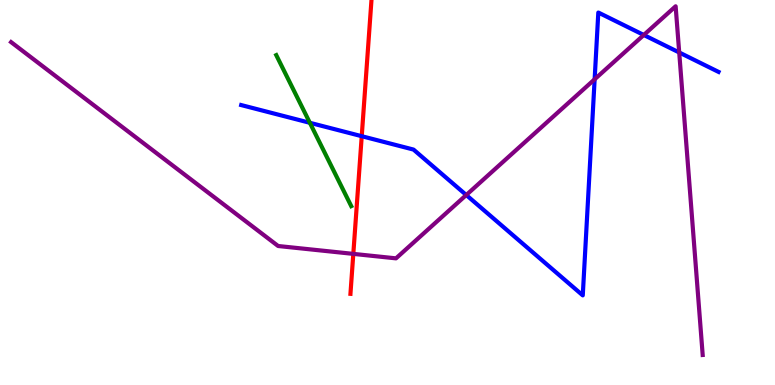[{'lines': ['blue', 'red'], 'intersections': [{'x': 4.67, 'y': 6.46}]}, {'lines': ['green', 'red'], 'intersections': []}, {'lines': ['purple', 'red'], 'intersections': [{'x': 4.56, 'y': 3.41}]}, {'lines': ['blue', 'green'], 'intersections': [{'x': 4.0, 'y': 6.81}]}, {'lines': ['blue', 'purple'], 'intersections': [{'x': 6.02, 'y': 4.93}, {'x': 7.67, 'y': 7.94}, {'x': 8.31, 'y': 9.09}, {'x': 8.76, 'y': 8.64}]}, {'lines': ['green', 'purple'], 'intersections': []}]